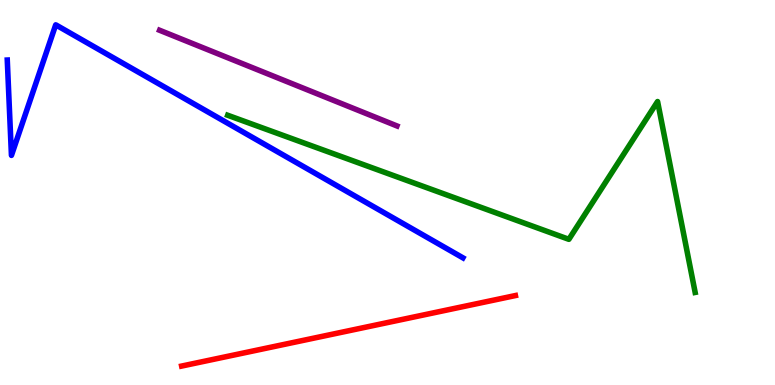[{'lines': ['blue', 'red'], 'intersections': []}, {'lines': ['green', 'red'], 'intersections': []}, {'lines': ['purple', 'red'], 'intersections': []}, {'lines': ['blue', 'green'], 'intersections': []}, {'lines': ['blue', 'purple'], 'intersections': []}, {'lines': ['green', 'purple'], 'intersections': []}]